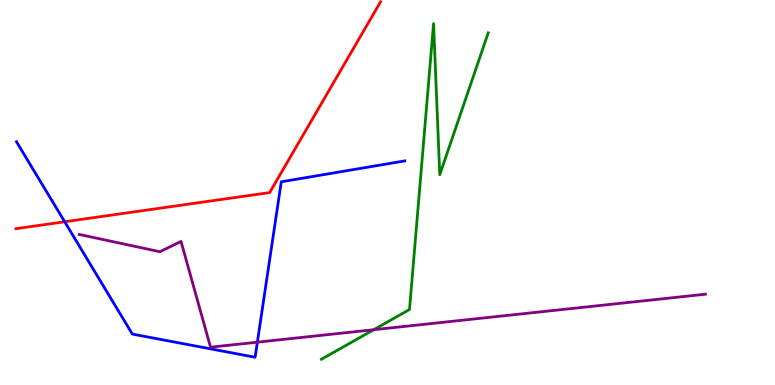[{'lines': ['blue', 'red'], 'intersections': [{'x': 0.835, 'y': 4.24}]}, {'lines': ['green', 'red'], 'intersections': []}, {'lines': ['purple', 'red'], 'intersections': []}, {'lines': ['blue', 'green'], 'intersections': []}, {'lines': ['blue', 'purple'], 'intersections': [{'x': 3.32, 'y': 1.11}]}, {'lines': ['green', 'purple'], 'intersections': [{'x': 4.82, 'y': 1.44}]}]